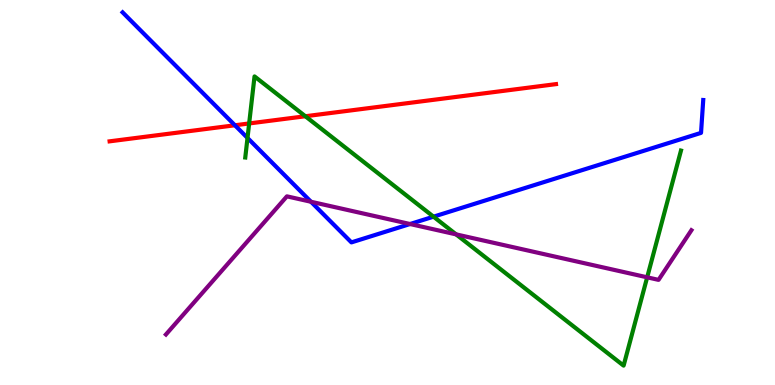[{'lines': ['blue', 'red'], 'intersections': [{'x': 3.03, 'y': 6.75}]}, {'lines': ['green', 'red'], 'intersections': [{'x': 3.21, 'y': 6.79}, {'x': 3.94, 'y': 6.98}]}, {'lines': ['purple', 'red'], 'intersections': []}, {'lines': ['blue', 'green'], 'intersections': [{'x': 3.19, 'y': 6.42}, {'x': 5.59, 'y': 4.37}]}, {'lines': ['blue', 'purple'], 'intersections': [{'x': 4.01, 'y': 4.76}, {'x': 5.29, 'y': 4.18}]}, {'lines': ['green', 'purple'], 'intersections': [{'x': 5.89, 'y': 3.91}, {'x': 8.35, 'y': 2.8}]}]